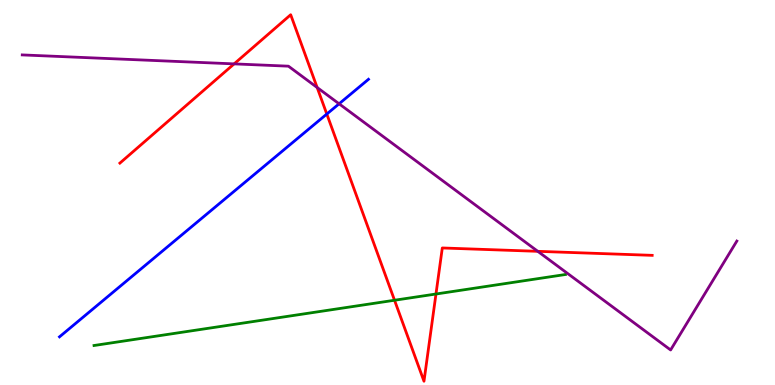[{'lines': ['blue', 'red'], 'intersections': [{'x': 4.22, 'y': 7.04}]}, {'lines': ['green', 'red'], 'intersections': [{'x': 5.09, 'y': 2.2}, {'x': 5.63, 'y': 2.36}]}, {'lines': ['purple', 'red'], 'intersections': [{'x': 3.02, 'y': 8.34}, {'x': 4.09, 'y': 7.73}, {'x': 6.94, 'y': 3.47}]}, {'lines': ['blue', 'green'], 'intersections': []}, {'lines': ['blue', 'purple'], 'intersections': [{'x': 4.38, 'y': 7.3}]}, {'lines': ['green', 'purple'], 'intersections': []}]